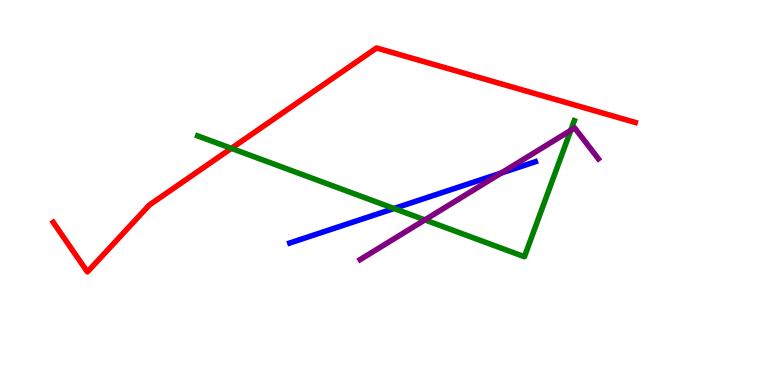[{'lines': ['blue', 'red'], 'intersections': []}, {'lines': ['green', 'red'], 'intersections': [{'x': 2.99, 'y': 6.15}]}, {'lines': ['purple', 'red'], 'intersections': []}, {'lines': ['blue', 'green'], 'intersections': [{'x': 5.08, 'y': 4.58}]}, {'lines': ['blue', 'purple'], 'intersections': [{'x': 6.47, 'y': 5.51}]}, {'lines': ['green', 'purple'], 'intersections': [{'x': 5.48, 'y': 4.29}, {'x': 7.36, 'y': 6.61}]}]